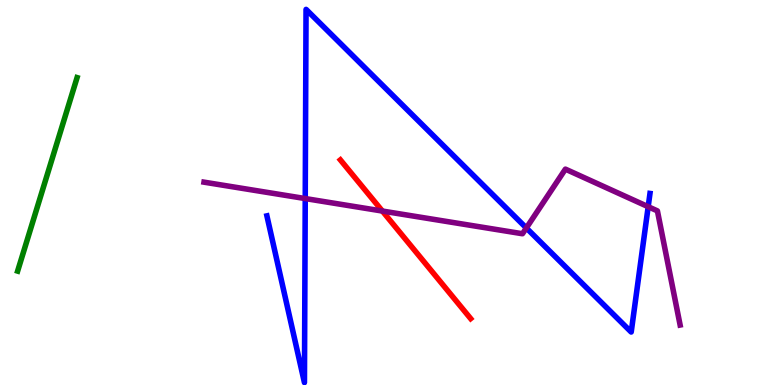[{'lines': ['blue', 'red'], 'intersections': []}, {'lines': ['green', 'red'], 'intersections': []}, {'lines': ['purple', 'red'], 'intersections': [{'x': 4.93, 'y': 4.52}]}, {'lines': ['blue', 'green'], 'intersections': []}, {'lines': ['blue', 'purple'], 'intersections': [{'x': 3.94, 'y': 4.84}, {'x': 6.79, 'y': 4.08}, {'x': 8.36, 'y': 4.63}]}, {'lines': ['green', 'purple'], 'intersections': []}]